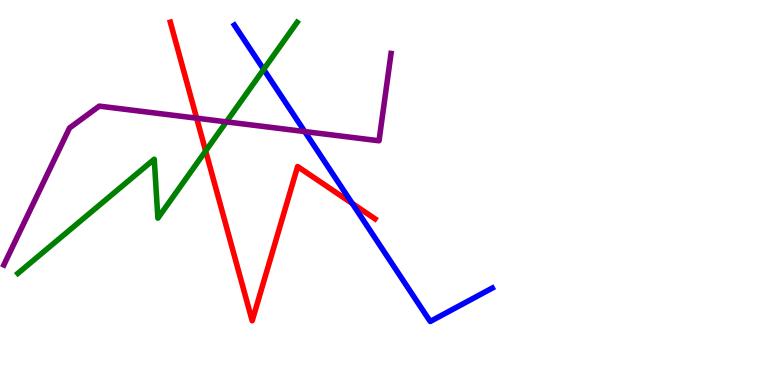[{'lines': ['blue', 'red'], 'intersections': [{'x': 4.55, 'y': 4.72}]}, {'lines': ['green', 'red'], 'intersections': [{'x': 2.65, 'y': 6.08}]}, {'lines': ['purple', 'red'], 'intersections': [{'x': 2.54, 'y': 6.93}]}, {'lines': ['blue', 'green'], 'intersections': [{'x': 3.4, 'y': 8.2}]}, {'lines': ['blue', 'purple'], 'intersections': [{'x': 3.93, 'y': 6.58}]}, {'lines': ['green', 'purple'], 'intersections': [{'x': 2.92, 'y': 6.83}]}]